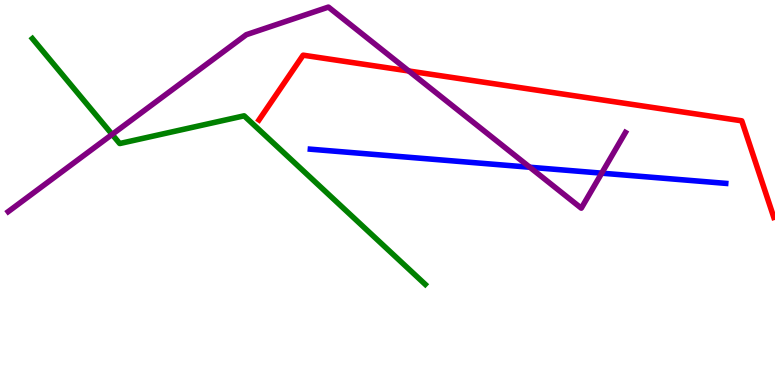[{'lines': ['blue', 'red'], 'intersections': []}, {'lines': ['green', 'red'], 'intersections': []}, {'lines': ['purple', 'red'], 'intersections': [{'x': 5.27, 'y': 8.16}]}, {'lines': ['blue', 'green'], 'intersections': []}, {'lines': ['blue', 'purple'], 'intersections': [{'x': 6.84, 'y': 5.66}, {'x': 7.76, 'y': 5.5}]}, {'lines': ['green', 'purple'], 'intersections': [{'x': 1.45, 'y': 6.51}]}]